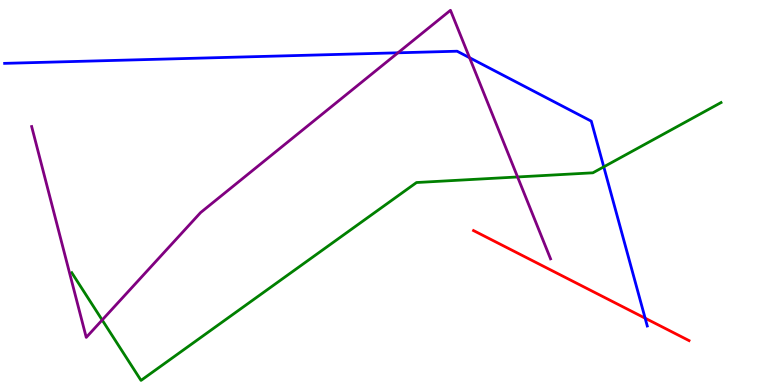[{'lines': ['blue', 'red'], 'intersections': [{'x': 8.32, 'y': 1.74}]}, {'lines': ['green', 'red'], 'intersections': []}, {'lines': ['purple', 'red'], 'intersections': []}, {'lines': ['blue', 'green'], 'intersections': [{'x': 7.79, 'y': 5.67}]}, {'lines': ['blue', 'purple'], 'intersections': [{'x': 5.13, 'y': 8.63}, {'x': 6.06, 'y': 8.5}]}, {'lines': ['green', 'purple'], 'intersections': [{'x': 1.32, 'y': 1.69}, {'x': 6.68, 'y': 5.4}]}]